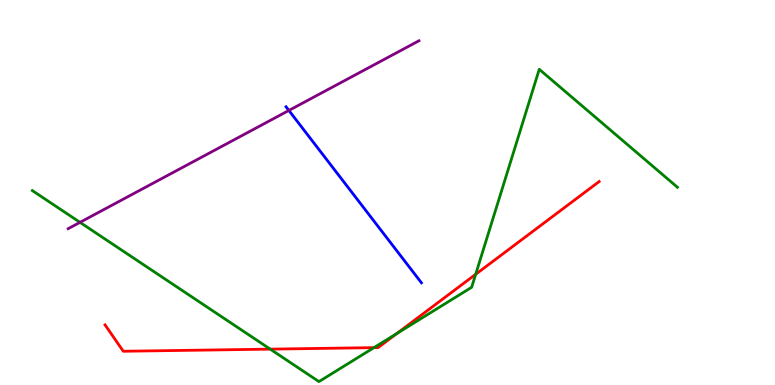[{'lines': ['blue', 'red'], 'intersections': []}, {'lines': ['green', 'red'], 'intersections': [{'x': 3.49, 'y': 0.932}, {'x': 4.83, 'y': 0.971}, {'x': 5.12, 'y': 1.34}, {'x': 6.14, 'y': 2.88}]}, {'lines': ['purple', 'red'], 'intersections': []}, {'lines': ['blue', 'green'], 'intersections': []}, {'lines': ['blue', 'purple'], 'intersections': [{'x': 3.73, 'y': 7.13}]}, {'lines': ['green', 'purple'], 'intersections': [{'x': 1.03, 'y': 4.22}]}]